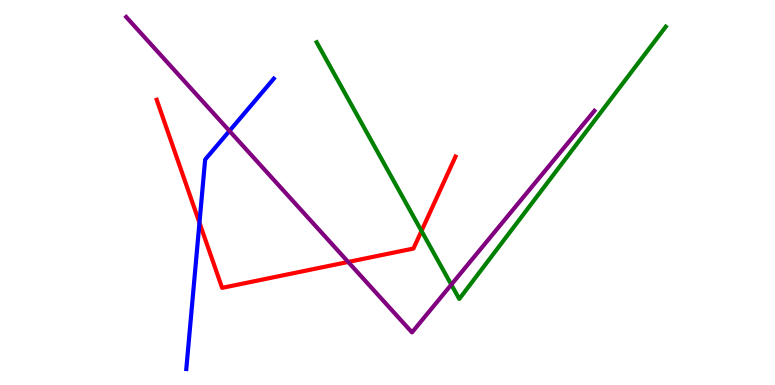[{'lines': ['blue', 'red'], 'intersections': [{'x': 2.57, 'y': 4.21}]}, {'lines': ['green', 'red'], 'intersections': [{'x': 5.44, 'y': 4.0}]}, {'lines': ['purple', 'red'], 'intersections': [{'x': 4.49, 'y': 3.2}]}, {'lines': ['blue', 'green'], 'intersections': []}, {'lines': ['blue', 'purple'], 'intersections': [{'x': 2.96, 'y': 6.6}]}, {'lines': ['green', 'purple'], 'intersections': [{'x': 5.82, 'y': 2.61}]}]